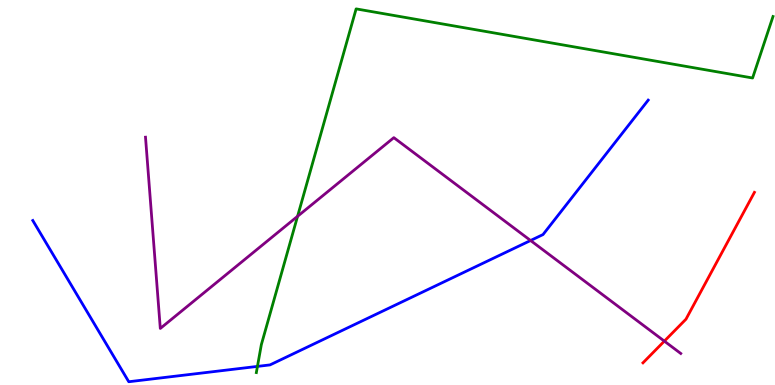[{'lines': ['blue', 'red'], 'intersections': []}, {'lines': ['green', 'red'], 'intersections': []}, {'lines': ['purple', 'red'], 'intersections': [{'x': 8.57, 'y': 1.14}]}, {'lines': ['blue', 'green'], 'intersections': [{'x': 3.32, 'y': 0.483}]}, {'lines': ['blue', 'purple'], 'intersections': [{'x': 6.85, 'y': 3.75}]}, {'lines': ['green', 'purple'], 'intersections': [{'x': 3.84, 'y': 4.38}]}]